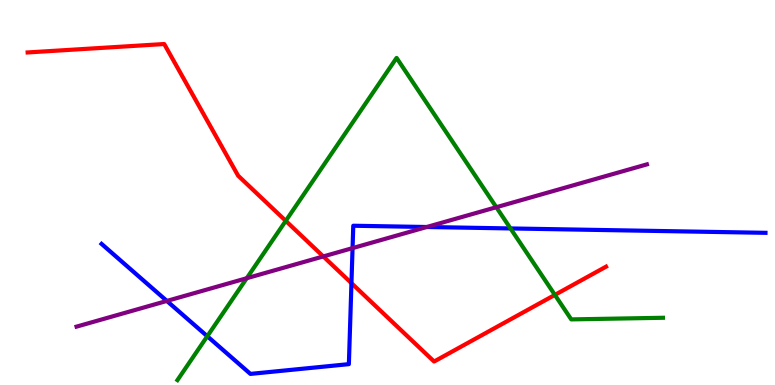[{'lines': ['blue', 'red'], 'intersections': [{'x': 4.53, 'y': 2.65}]}, {'lines': ['green', 'red'], 'intersections': [{'x': 3.69, 'y': 4.26}, {'x': 7.16, 'y': 2.34}]}, {'lines': ['purple', 'red'], 'intersections': [{'x': 4.17, 'y': 3.34}]}, {'lines': ['blue', 'green'], 'intersections': [{'x': 2.67, 'y': 1.27}, {'x': 6.59, 'y': 4.07}]}, {'lines': ['blue', 'purple'], 'intersections': [{'x': 2.15, 'y': 2.18}, {'x': 4.55, 'y': 3.56}, {'x': 5.51, 'y': 4.1}]}, {'lines': ['green', 'purple'], 'intersections': [{'x': 3.18, 'y': 2.77}, {'x': 6.4, 'y': 4.62}]}]